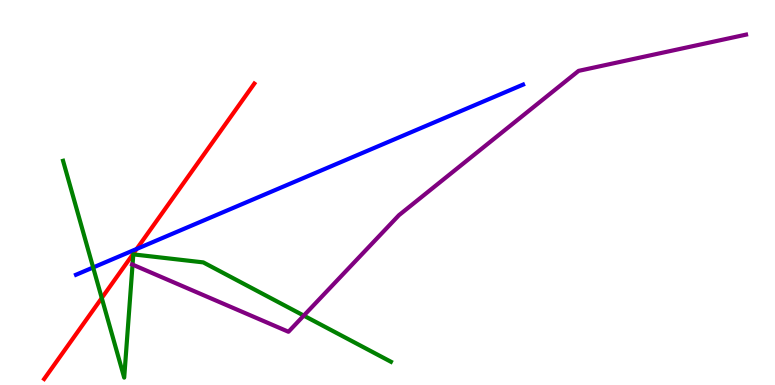[{'lines': ['blue', 'red'], 'intersections': [{'x': 1.76, 'y': 3.53}]}, {'lines': ['green', 'red'], 'intersections': [{'x': 1.31, 'y': 2.26}]}, {'lines': ['purple', 'red'], 'intersections': []}, {'lines': ['blue', 'green'], 'intersections': [{'x': 1.2, 'y': 3.05}]}, {'lines': ['blue', 'purple'], 'intersections': []}, {'lines': ['green', 'purple'], 'intersections': [{'x': 1.71, 'y': 3.13}, {'x': 3.92, 'y': 1.8}]}]